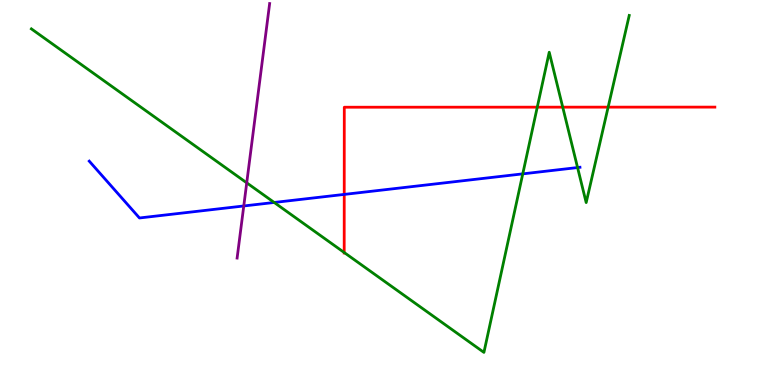[{'lines': ['blue', 'red'], 'intersections': [{'x': 4.44, 'y': 4.95}]}, {'lines': ['green', 'red'], 'intersections': [{'x': 4.44, 'y': 3.44}, {'x': 6.93, 'y': 7.22}, {'x': 7.26, 'y': 7.22}, {'x': 7.85, 'y': 7.22}]}, {'lines': ['purple', 'red'], 'intersections': []}, {'lines': ['blue', 'green'], 'intersections': [{'x': 3.54, 'y': 4.74}, {'x': 6.75, 'y': 5.48}, {'x': 7.45, 'y': 5.65}]}, {'lines': ['blue', 'purple'], 'intersections': [{'x': 3.15, 'y': 4.65}]}, {'lines': ['green', 'purple'], 'intersections': [{'x': 3.18, 'y': 5.25}]}]